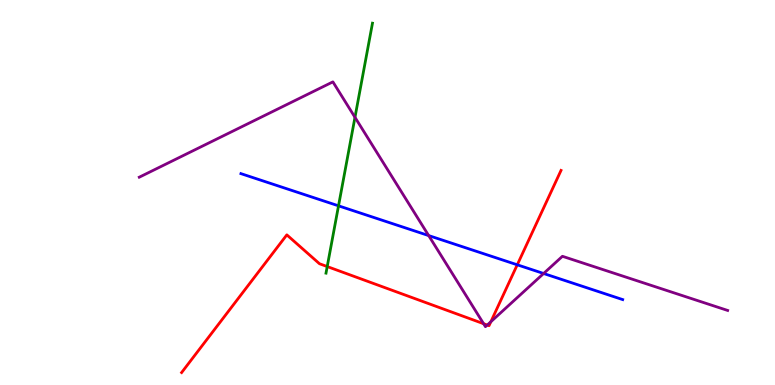[{'lines': ['blue', 'red'], 'intersections': [{'x': 6.67, 'y': 3.12}]}, {'lines': ['green', 'red'], 'intersections': [{'x': 4.22, 'y': 3.08}]}, {'lines': ['purple', 'red'], 'intersections': [{'x': 6.24, 'y': 1.59}, {'x': 6.29, 'y': 1.56}, {'x': 6.33, 'y': 1.64}]}, {'lines': ['blue', 'green'], 'intersections': [{'x': 4.37, 'y': 4.65}]}, {'lines': ['blue', 'purple'], 'intersections': [{'x': 5.53, 'y': 3.88}, {'x': 7.01, 'y': 2.9}]}, {'lines': ['green', 'purple'], 'intersections': [{'x': 4.58, 'y': 6.95}]}]